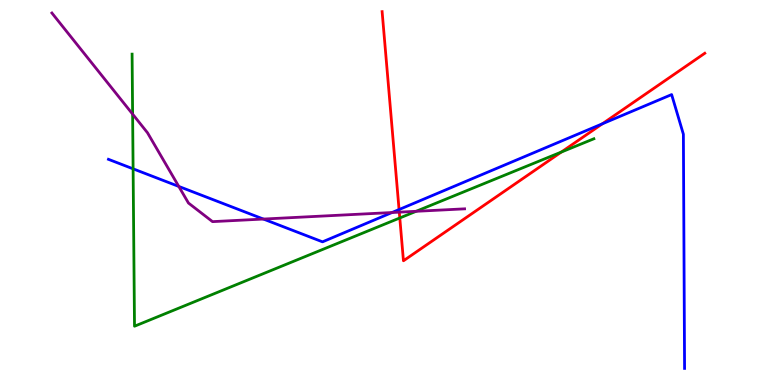[{'lines': ['blue', 'red'], 'intersections': [{'x': 5.15, 'y': 4.56}, {'x': 7.77, 'y': 6.78}]}, {'lines': ['green', 'red'], 'intersections': [{'x': 5.16, 'y': 4.34}, {'x': 7.24, 'y': 6.05}]}, {'lines': ['purple', 'red'], 'intersections': [{'x': 5.15, 'y': 4.49}]}, {'lines': ['blue', 'green'], 'intersections': [{'x': 1.72, 'y': 5.62}]}, {'lines': ['blue', 'purple'], 'intersections': [{'x': 2.31, 'y': 5.16}, {'x': 3.4, 'y': 4.31}, {'x': 5.06, 'y': 4.48}]}, {'lines': ['green', 'purple'], 'intersections': [{'x': 1.71, 'y': 7.04}, {'x': 5.37, 'y': 4.51}]}]